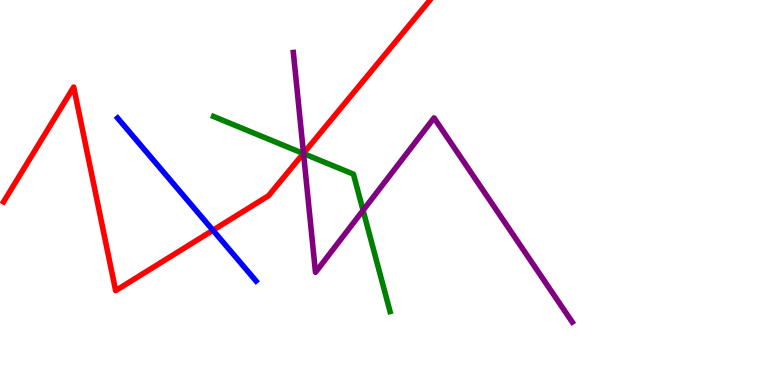[{'lines': ['blue', 'red'], 'intersections': [{'x': 2.75, 'y': 4.02}]}, {'lines': ['green', 'red'], 'intersections': [{'x': 3.91, 'y': 6.01}]}, {'lines': ['purple', 'red'], 'intersections': [{'x': 3.92, 'y': 6.02}]}, {'lines': ['blue', 'green'], 'intersections': []}, {'lines': ['blue', 'purple'], 'intersections': []}, {'lines': ['green', 'purple'], 'intersections': [{'x': 3.92, 'y': 6.01}, {'x': 4.68, 'y': 4.54}]}]